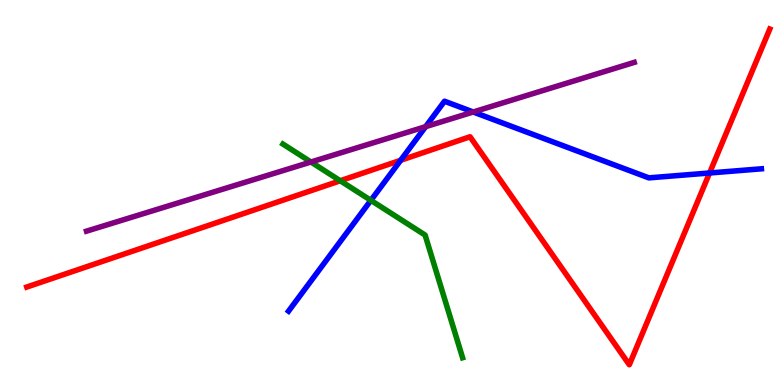[{'lines': ['blue', 'red'], 'intersections': [{'x': 5.17, 'y': 5.84}, {'x': 9.16, 'y': 5.51}]}, {'lines': ['green', 'red'], 'intersections': [{'x': 4.39, 'y': 5.31}]}, {'lines': ['purple', 'red'], 'intersections': []}, {'lines': ['blue', 'green'], 'intersections': [{'x': 4.79, 'y': 4.8}]}, {'lines': ['blue', 'purple'], 'intersections': [{'x': 5.49, 'y': 6.71}, {'x': 6.11, 'y': 7.09}]}, {'lines': ['green', 'purple'], 'intersections': [{'x': 4.01, 'y': 5.79}]}]